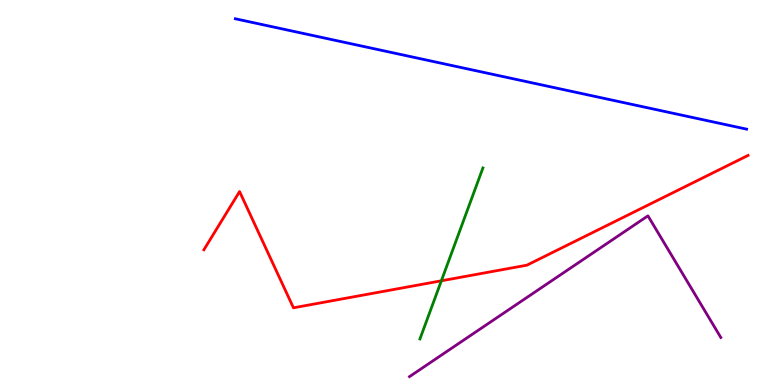[{'lines': ['blue', 'red'], 'intersections': []}, {'lines': ['green', 'red'], 'intersections': [{'x': 5.69, 'y': 2.71}]}, {'lines': ['purple', 'red'], 'intersections': []}, {'lines': ['blue', 'green'], 'intersections': []}, {'lines': ['blue', 'purple'], 'intersections': []}, {'lines': ['green', 'purple'], 'intersections': []}]